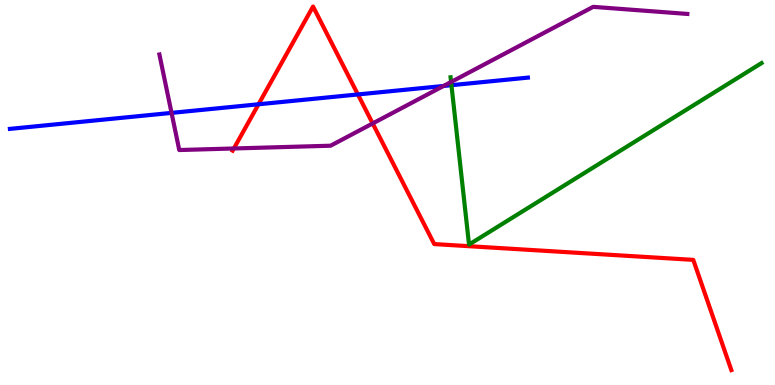[{'lines': ['blue', 'red'], 'intersections': [{'x': 3.34, 'y': 7.29}, {'x': 4.62, 'y': 7.55}]}, {'lines': ['green', 'red'], 'intersections': []}, {'lines': ['purple', 'red'], 'intersections': [{'x': 3.02, 'y': 6.14}, {'x': 4.81, 'y': 6.79}]}, {'lines': ['blue', 'green'], 'intersections': [{'x': 5.83, 'y': 7.79}]}, {'lines': ['blue', 'purple'], 'intersections': [{'x': 2.21, 'y': 7.07}, {'x': 5.72, 'y': 7.77}]}, {'lines': ['green', 'purple'], 'intersections': [{'x': 5.82, 'y': 7.87}]}]